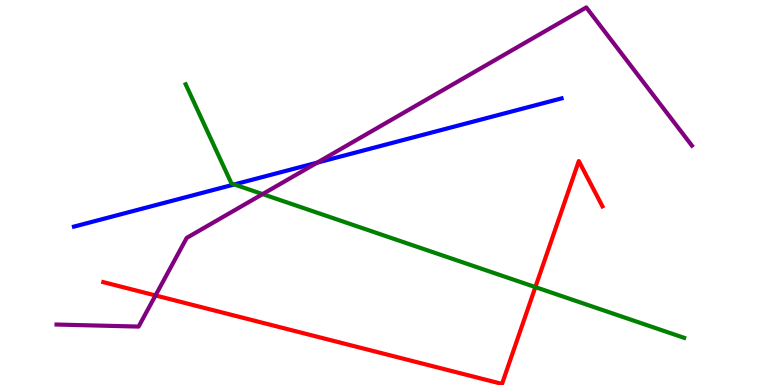[{'lines': ['blue', 'red'], 'intersections': []}, {'lines': ['green', 'red'], 'intersections': [{'x': 6.91, 'y': 2.54}]}, {'lines': ['purple', 'red'], 'intersections': [{'x': 2.01, 'y': 2.33}]}, {'lines': ['blue', 'green'], 'intersections': [{'x': 3.02, 'y': 5.21}]}, {'lines': ['blue', 'purple'], 'intersections': [{'x': 4.09, 'y': 5.77}]}, {'lines': ['green', 'purple'], 'intersections': [{'x': 3.39, 'y': 4.96}]}]